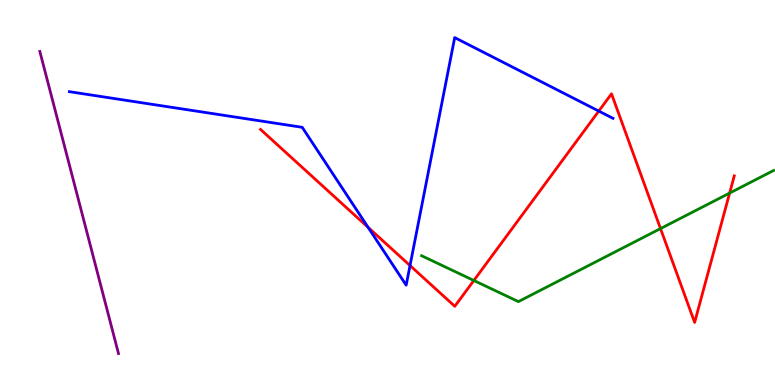[{'lines': ['blue', 'red'], 'intersections': [{'x': 4.75, 'y': 4.09}, {'x': 5.29, 'y': 3.1}, {'x': 7.73, 'y': 7.11}]}, {'lines': ['green', 'red'], 'intersections': [{'x': 6.11, 'y': 2.71}, {'x': 8.52, 'y': 4.06}, {'x': 9.41, 'y': 4.98}]}, {'lines': ['purple', 'red'], 'intersections': []}, {'lines': ['blue', 'green'], 'intersections': []}, {'lines': ['blue', 'purple'], 'intersections': []}, {'lines': ['green', 'purple'], 'intersections': []}]